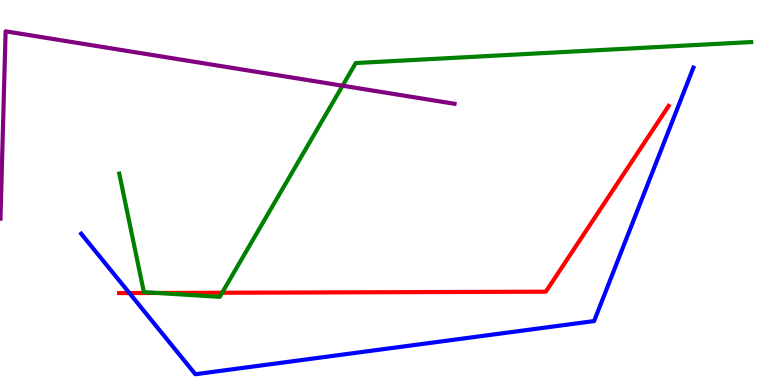[{'lines': ['blue', 'red'], 'intersections': [{'x': 1.67, 'y': 2.39}]}, {'lines': ['green', 'red'], 'intersections': [{'x': 2.03, 'y': 2.39}, {'x': 2.87, 'y': 2.4}]}, {'lines': ['purple', 'red'], 'intersections': []}, {'lines': ['blue', 'green'], 'intersections': []}, {'lines': ['blue', 'purple'], 'intersections': []}, {'lines': ['green', 'purple'], 'intersections': [{'x': 4.42, 'y': 7.77}]}]